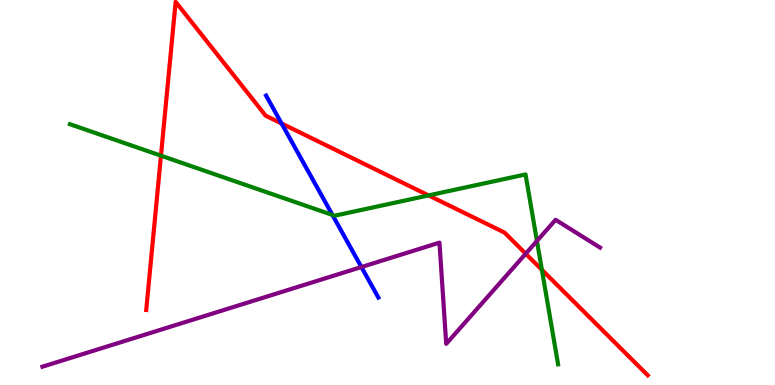[{'lines': ['blue', 'red'], 'intersections': [{'x': 3.63, 'y': 6.79}]}, {'lines': ['green', 'red'], 'intersections': [{'x': 2.08, 'y': 5.96}, {'x': 5.53, 'y': 4.92}, {'x': 6.99, 'y': 2.99}]}, {'lines': ['purple', 'red'], 'intersections': [{'x': 6.78, 'y': 3.41}]}, {'lines': ['blue', 'green'], 'intersections': [{'x': 4.29, 'y': 4.42}]}, {'lines': ['blue', 'purple'], 'intersections': [{'x': 4.66, 'y': 3.06}]}, {'lines': ['green', 'purple'], 'intersections': [{'x': 6.93, 'y': 3.74}]}]